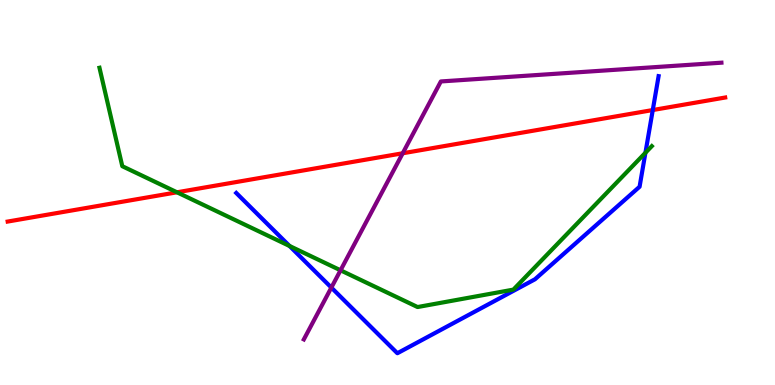[{'lines': ['blue', 'red'], 'intersections': [{'x': 8.42, 'y': 7.14}]}, {'lines': ['green', 'red'], 'intersections': [{'x': 2.28, 'y': 5.01}]}, {'lines': ['purple', 'red'], 'intersections': [{'x': 5.2, 'y': 6.02}]}, {'lines': ['blue', 'green'], 'intersections': [{'x': 3.74, 'y': 3.61}, {'x': 8.33, 'y': 6.03}]}, {'lines': ['blue', 'purple'], 'intersections': [{'x': 4.28, 'y': 2.53}]}, {'lines': ['green', 'purple'], 'intersections': [{'x': 4.39, 'y': 2.98}]}]